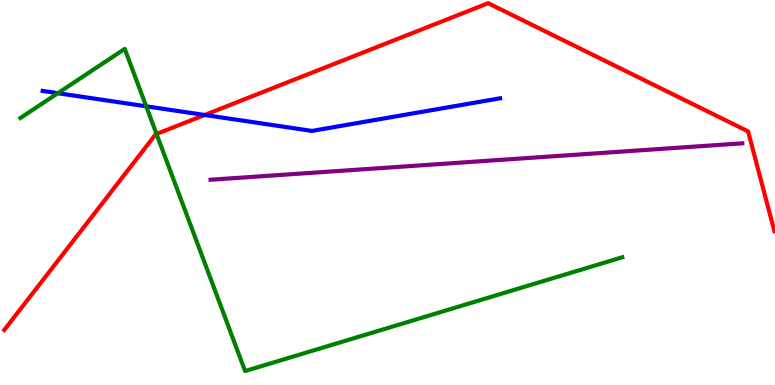[{'lines': ['blue', 'red'], 'intersections': [{'x': 2.64, 'y': 7.01}]}, {'lines': ['green', 'red'], 'intersections': [{'x': 2.02, 'y': 6.52}]}, {'lines': ['purple', 'red'], 'intersections': []}, {'lines': ['blue', 'green'], 'intersections': [{'x': 0.746, 'y': 7.58}, {'x': 1.89, 'y': 7.24}]}, {'lines': ['blue', 'purple'], 'intersections': []}, {'lines': ['green', 'purple'], 'intersections': []}]